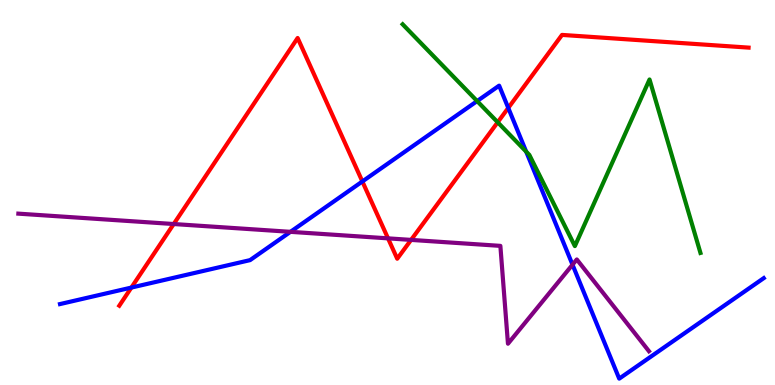[{'lines': ['blue', 'red'], 'intersections': [{'x': 1.7, 'y': 2.53}, {'x': 4.68, 'y': 5.29}, {'x': 6.56, 'y': 7.2}]}, {'lines': ['green', 'red'], 'intersections': [{'x': 6.42, 'y': 6.82}]}, {'lines': ['purple', 'red'], 'intersections': [{'x': 2.24, 'y': 4.18}, {'x': 5.01, 'y': 3.81}, {'x': 5.3, 'y': 3.77}]}, {'lines': ['blue', 'green'], 'intersections': [{'x': 6.16, 'y': 7.37}, {'x': 6.79, 'y': 6.06}]}, {'lines': ['blue', 'purple'], 'intersections': [{'x': 3.75, 'y': 3.98}, {'x': 7.39, 'y': 3.12}]}, {'lines': ['green', 'purple'], 'intersections': []}]